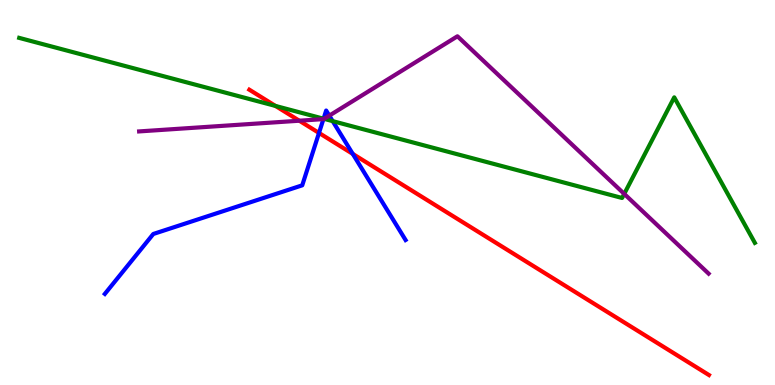[{'lines': ['blue', 'red'], 'intersections': [{'x': 4.12, 'y': 6.55}, {'x': 4.55, 'y': 6.0}]}, {'lines': ['green', 'red'], 'intersections': [{'x': 3.55, 'y': 7.25}]}, {'lines': ['purple', 'red'], 'intersections': [{'x': 3.86, 'y': 6.86}]}, {'lines': ['blue', 'green'], 'intersections': [{'x': 4.17, 'y': 6.92}, {'x': 4.29, 'y': 6.85}]}, {'lines': ['blue', 'purple'], 'intersections': [{'x': 4.17, 'y': 6.91}, {'x': 4.25, 'y': 7.0}]}, {'lines': ['green', 'purple'], 'intersections': [{'x': 4.18, 'y': 6.91}, {'x': 8.05, 'y': 4.96}]}]